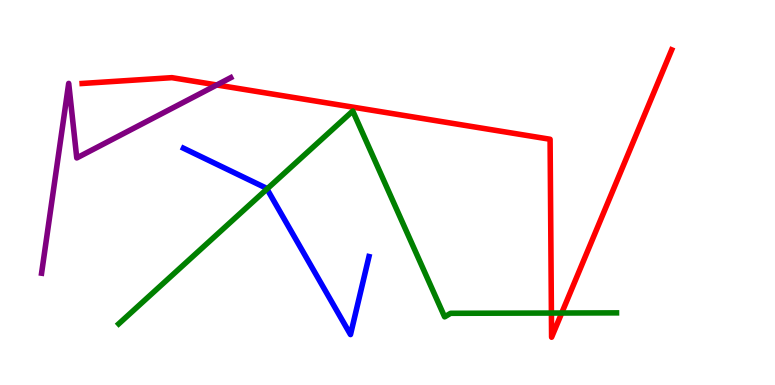[{'lines': ['blue', 'red'], 'intersections': []}, {'lines': ['green', 'red'], 'intersections': [{'x': 7.11, 'y': 1.87}, {'x': 7.25, 'y': 1.87}]}, {'lines': ['purple', 'red'], 'intersections': [{'x': 2.8, 'y': 7.79}]}, {'lines': ['blue', 'green'], 'intersections': [{'x': 3.45, 'y': 5.09}]}, {'lines': ['blue', 'purple'], 'intersections': []}, {'lines': ['green', 'purple'], 'intersections': []}]